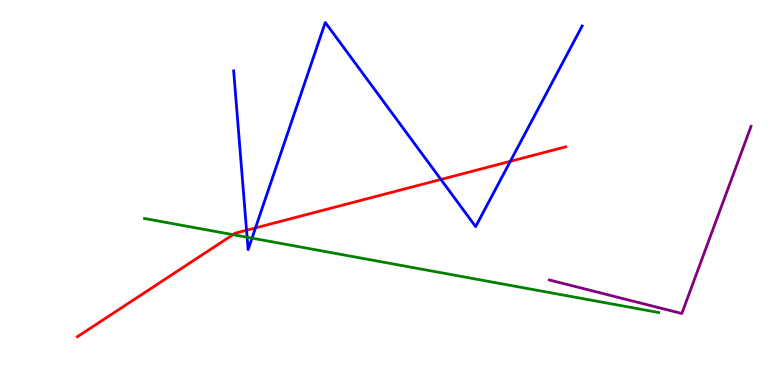[{'lines': ['blue', 'red'], 'intersections': [{'x': 3.18, 'y': 4.02}, {'x': 3.3, 'y': 4.08}, {'x': 5.69, 'y': 5.34}, {'x': 6.58, 'y': 5.81}]}, {'lines': ['green', 'red'], 'intersections': [{'x': 3.01, 'y': 3.9}]}, {'lines': ['purple', 'red'], 'intersections': []}, {'lines': ['blue', 'green'], 'intersections': [{'x': 3.19, 'y': 3.84}, {'x': 3.25, 'y': 3.81}]}, {'lines': ['blue', 'purple'], 'intersections': []}, {'lines': ['green', 'purple'], 'intersections': []}]